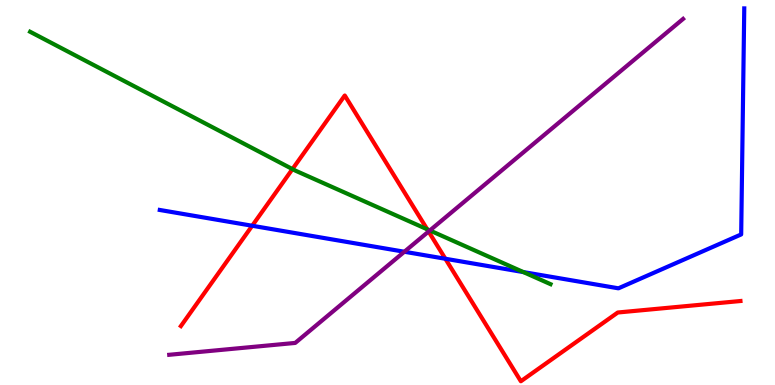[{'lines': ['blue', 'red'], 'intersections': [{'x': 3.25, 'y': 4.14}, {'x': 5.75, 'y': 3.28}]}, {'lines': ['green', 'red'], 'intersections': [{'x': 3.77, 'y': 5.61}, {'x': 5.51, 'y': 4.04}]}, {'lines': ['purple', 'red'], 'intersections': [{'x': 5.53, 'y': 3.99}]}, {'lines': ['blue', 'green'], 'intersections': [{'x': 6.75, 'y': 2.93}]}, {'lines': ['blue', 'purple'], 'intersections': [{'x': 5.22, 'y': 3.46}]}, {'lines': ['green', 'purple'], 'intersections': [{'x': 5.55, 'y': 4.01}]}]